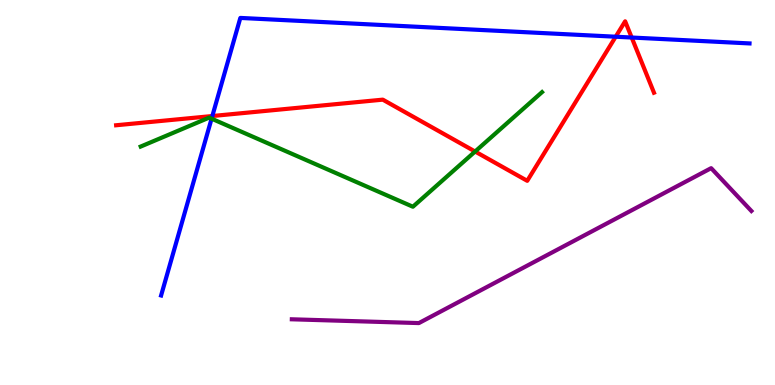[{'lines': ['blue', 'red'], 'intersections': [{'x': 2.74, 'y': 6.99}, {'x': 7.94, 'y': 9.05}, {'x': 8.15, 'y': 9.03}]}, {'lines': ['green', 'red'], 'intersections': [{'x': 6.13, 'y': 6.06}]}, {'lines': ['purple', 'red'], 'intersections': []}, {'lines': ['blue', 'green'], 'intersections': [{'x': 2.73, 'y': 6.92}]}, {'lines': ['blue', 'purple'], 'intersections': []}, {'lines': ['green', 'purple'], 'intersections': []}]